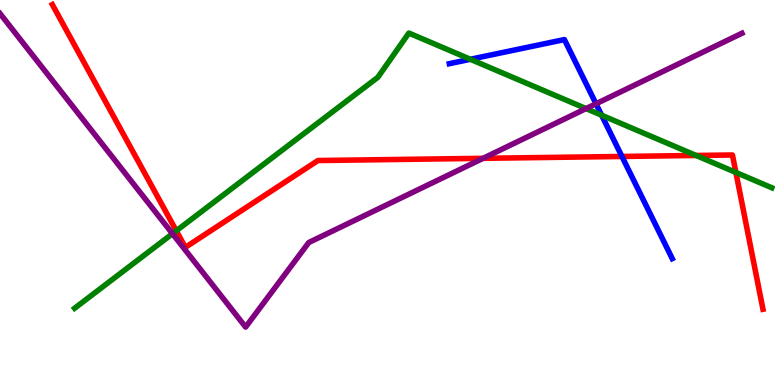[{'lines': ['blue', 'red'], 'intersections': [{'x': 8.03, 'y': 5.94}]}, {'lines': ['green', 'red'], 'intersections': [{'x': 2.27, 'y': 4.0}, {'x': 8.98, 'y': 5.96}, {'x': 9.5, 'y': 5.52}]}, {'lines': ['purple', 'red'], 'intersections': [{'x': 6.23, 'y': 5.89}]}, {'lines': ['blue', 'green'], 'intersections': [{'x': 6.07, 'y': 8.46}, {'x': 7.76, 'y': 7.01}]}, {'lines': ['blue', 'purple'], 'intersections': [{'x': 7.69, 'y': 7.3}]}, {'lines': ['green', 'purple'], 'intersections': [{'x': 2.23, 'y': 3.93}, {'x': 7.56, 'y': 7.18}]}]